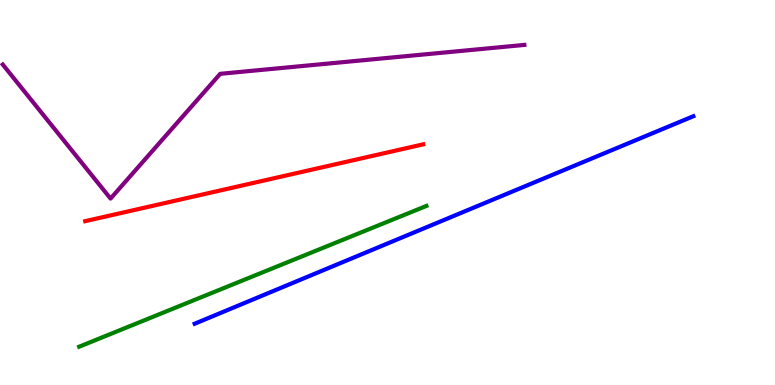[{'lines': ['blue', 'red'], 'intersections': []}, {'lines': ['green', 'red'], 'intersections': []}, {'lines': ['purple', 'red'], 'intersections': []}, {'lines': ['blue', 'green'], 'intersections': []}, {'lines': ['blue', 'purple'], 'intersections': []}, {'lines': ['green', 'purple'], 'intersections': []}]